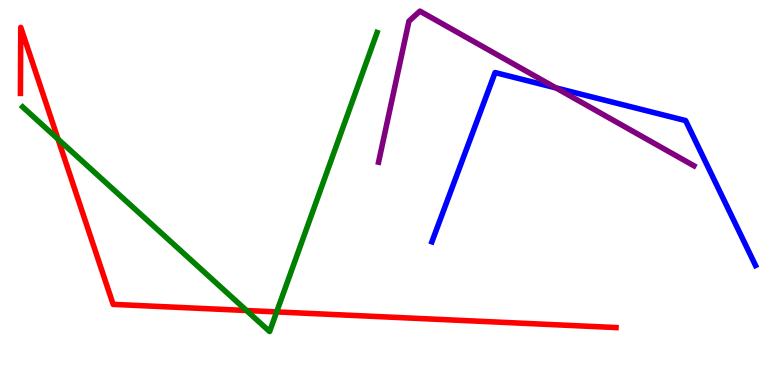[{'lines': ['blue', 'red'], 'intersections': []}, {'lines': ['green', 'red'], 'intersections': [{'x': 0.749, 'y': 6.39}, {'x': 3.18, 'y': 1.93}, {'x': 3.57, 'y': 1.9}]}, {'lines': ['purple', 'red'], 'intersections': []}, {'lines': ['blue', 'green'], 'intersections': []}, {'lines': ['blue', 'purple'], 'intersections': [{'x': 7.17, 'y': 7.72}]}, {'lines': ['green', 'purple'], 'intersections': []}]